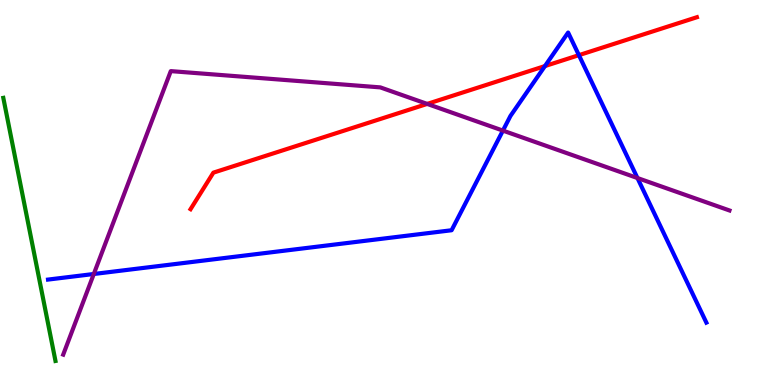[{'lines': ['blue', 'red'], 'intersections': [{'x': 7.03, 'y': 8.28}, {'x': 7.47, 'y': 8.57}]}, {'lines': ['green', 'red'], 'intersections': []}, {'lines': ['purple', 'red'], 'intersections': [{'x': 5.51, 'y': 7.3}]}, {'lines': ['blue', 'green'], 'intersections': []}, {'lines': ['blue', 'purple'], 'intersections': [{'x': 1.21, 'y': 2.88}, {'x': 6.49, 'y': 6.61}, {'x': 8.23, 'y': 5.38}]}, {'lines': ['green', 'purple'], 'intersections': []}]